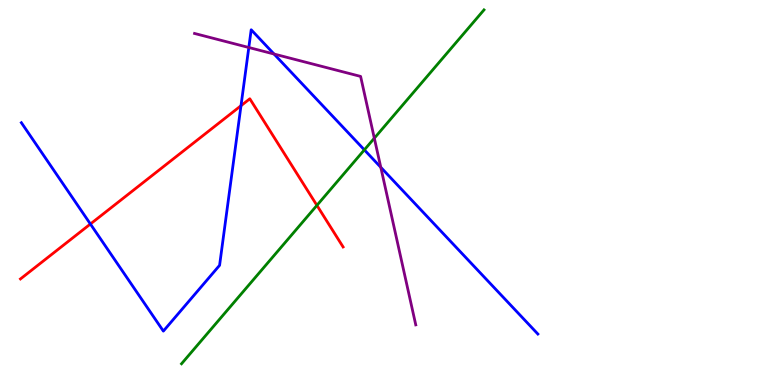[{'lines': ['blue', 'red'], 'intersections': [{'x': 1.17, 'y': 4.18}, {'x': 3.11, 'y': 7.25}]}, {'lines': ['green', 'red'], 'intersections': [{'x': 4.09, 'y': 4.67}]}, {'lines': ['purple', 'red'], 'intersections': []}, {'lines': ['blue', 'green'], 'intersections': [{'x': 4.7, 'y': 6.11}]}, {'lines': ['blue', 'purple'], 'intersections': [{'x': 3.21, 'y': 8.77}, {'x': 3.54, 'y': 8.6}, {'x': 4.91, 'y': 5.65}]}, {'lines': ['green', 'purple'], 'intersections': [{'x': 4.83, 'y': 6.41}]}]